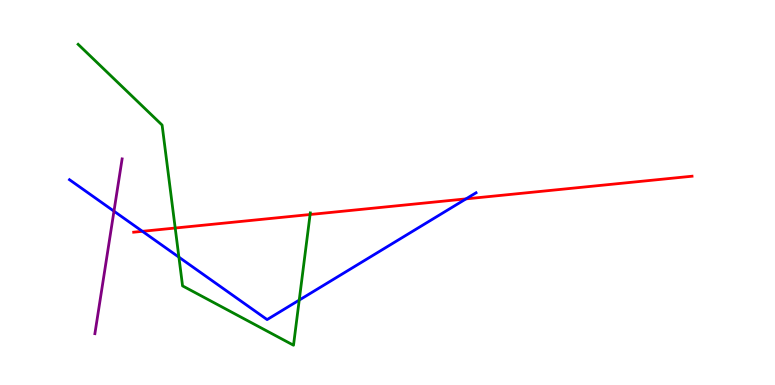[{'lines': ['blue', 'red'], 'intersections': [{'x': 1.84, 'y': 3.99}, {'x': 6.01, 'y': 4.83}]}, {'lines': ['green', 'red'], 'intersections': [{'x': 2.26, 'y': 4.08}, {'x': 4.0, 'y': 4.43}]}, {'lines': ['purple', 'red'], 'intersections': []}, {'lines': ['blue', 'green'], 'intersections': [{'x': 2.31, 'y': 3.32}, {'x': 3.86, 'y': 2.21}]}, {'lines': ['blue', 'purple'], 'intersections': [{'x': 1.47, 'y': 4.51}]}, {'lines': ['green', 'purple'], 'intersections': []}]